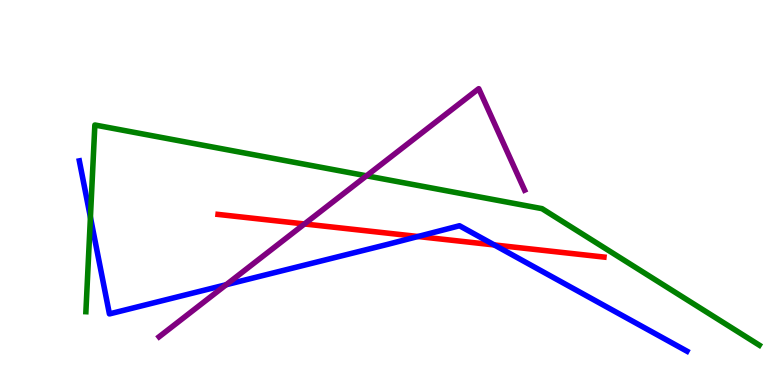[{'lines': ['blue', 'red'], 'intersections': [{'x': 5.39, 'y': 3.86}, {'x': 6.38, 'y': 3.64}]}, {'lines': ['green', 'red'], 'intersections': []}, {'lines': ['purple', 'red'], 'intersections': [{'x': 3.93, 'y': 4.18}]}, {'lines': ['blue', 'green'], 'intersections': [{'x': 1.17, 'y': 4.36}]}, {'lines': ['blue', 'purple'], 'intersections': [{'x': 2.92, 'y': 2.6}]}, {'lines': ['green', 'purple'], 'intersections': [{'x': 4.73, 'y': 5.43}]}]